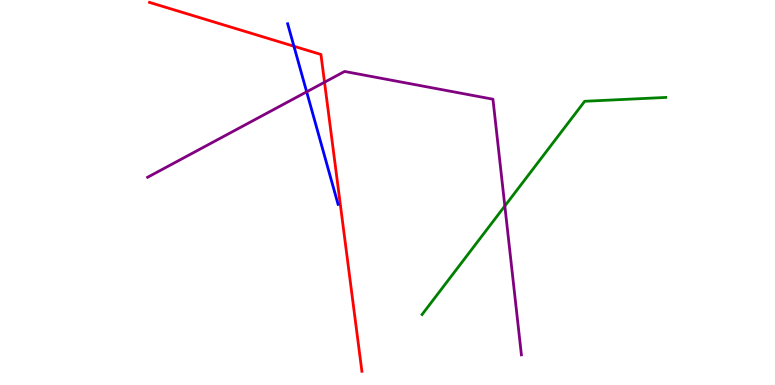[{'lines': ['blue', 'red'], 'intersections': [{'x': 3.79, 'y': 8.8}]}, {'lines': ['green', 'red'], 'intersections': []}, {'lines': ['purple', 'red'], 'intersections': [{'x': 4.19, 'y': 7.86}]}, {'lines': ['blue', 'green'], 'intersections': []}, {'lines': ['blue', 'purple'], 'intersections': [{'x': 3.96, 'y': 7.61}]}, {'lines': ['green', 'purple'], 'intersections': [{'x': 6.51, 'y': 4.65}]}]